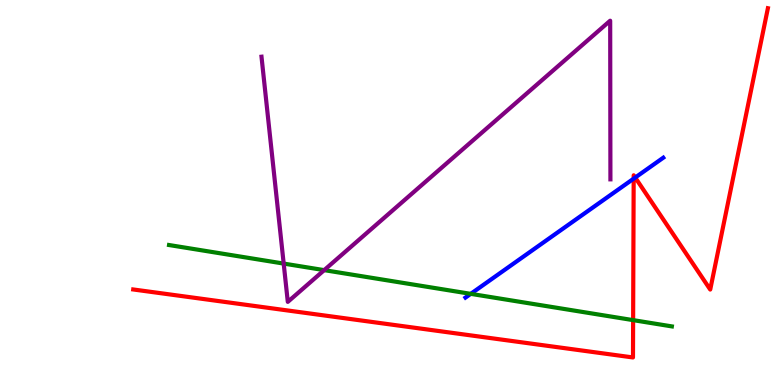[{'lines': ['blue', 'red'], 'intersections': [{'x': 8.18, 'y': 5.36}, {'x': 8.2, 'y': 5.39}]}, {'lines': ['green', 'red'], 'intersections': [{'x': 8.17, 'y': 1.68}]}, {'lines': ['purple', 'red'], 'intersections': []}, {'lines': ['blue', 'green'], 'intersections': [{'x': 6.07, 'y': 2.37}]}, {'lines': ['blue', 'purple'], 'intersections': []}, {'lines': ['green', 'purple'], 'intersections': [{'x': 3.66, 'y': 3.15}, {'x': 4.18, 'y': 2.98}]}]